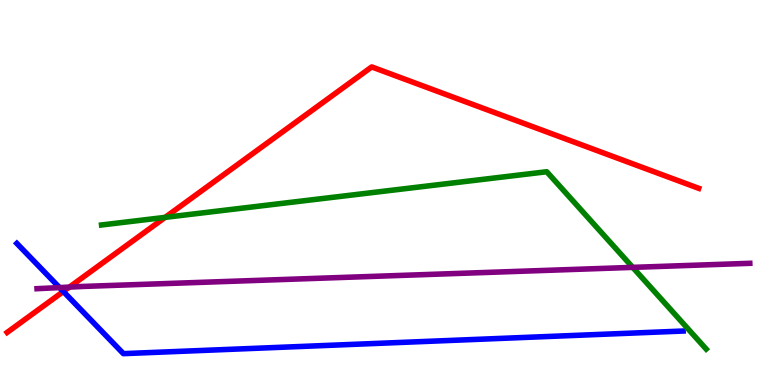[{'lines': ['blue', 'red'], 'intersections': [{'x': 0.817, 'y': 2.43}]}, {'lines': ['green', 'red'], 'intersections': [{'x': 2.13, 'y': 4.35}]}, {'lines': ['purple', 'red'], 'intersections': [{'x': 0.895, 'y': 2.54}]}, {'lines': ['blue', 'green'], 'intersections': []}, {'lines': ['blue', 'purple'], 'intersections': [{'x': 0.768, 'y': 2.53}]}, {'lines': ['green', 'purple'], 'intersections': [{'x': 8.16, 'y': 3.06}]}]